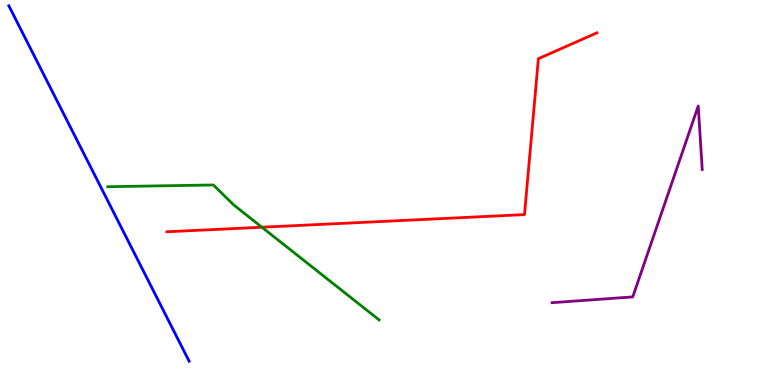[{'lines': ['blue', 'red'], 'intersections': []}, {'lines': ['green', 'red'], 'intersections': [{'x': 3.38, 'y': 4.1}]}, {'lines': ['purple', 'red'], 'intersections': []}, {'lines': ['blue', 'green'], 'intersections': []}, {'lines': ['blue', 'purple'], 'intersections': []}, {'lines': ['green', 'purple'], 'intersections': []}]